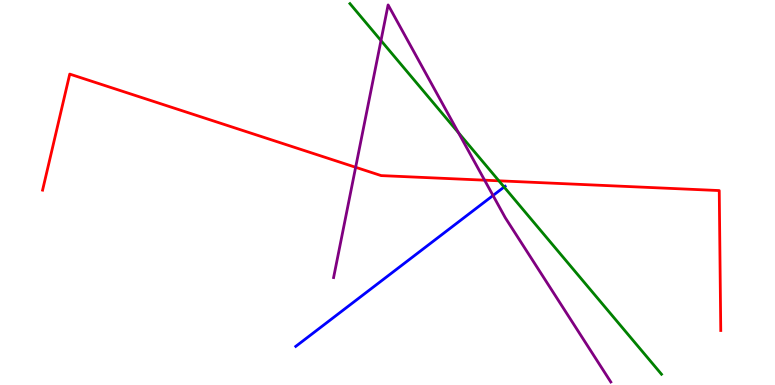[{'lines': ['blue', 'red'], 'intersections': []}, {'lines': ['green', 'red'], 'intersections': [{'x': 6.44, 'y': 5.3}]}, {'lines': ['purple', 'red'], 'intersections': [{'x': 4.59, 'y': 5.65}, {'x': 6.25, 'y': 5.32}]}, {'lines': ['blue', 'green'], 'intersections': [{'x': 6.5, 'y': 5.14}]}, {'lines': ['blue', 'purple'], 'intersections': [{'x': 6.36, 'y': 4.92}]}, {'lines': ['green', 'purple'], 'intersections': [{'x': 4.92, 'y': 8.95}, {'x': 5.92, 'y': 6.55}]}]